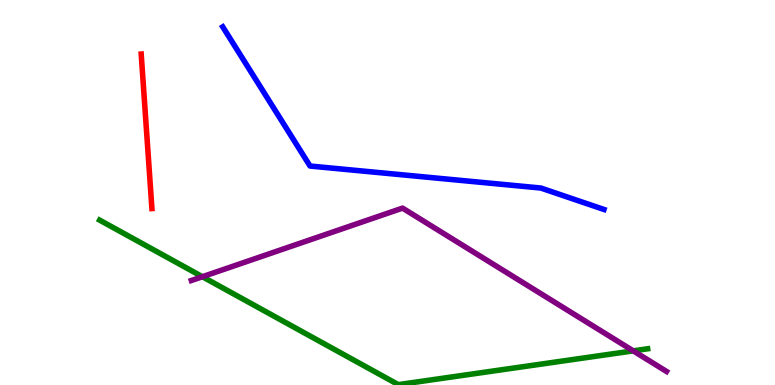[{'lines': ['blue', 'red'], 'intersections': []}, {'lines': ['green', 'red'], 'intersections': []}, {'lines': ['purple', 'red'], 'intersections': []}, {'lines': ['blue', 'green'], 'intersections': []}, {'lines': ['blue', 'purple'], 'intersections': []}, {'lines': ['green', 'purple'], 'intersections': [{'x': 2.61, 'y': 2.81}, {'x': 8.17, 'y': 0.887}]}]